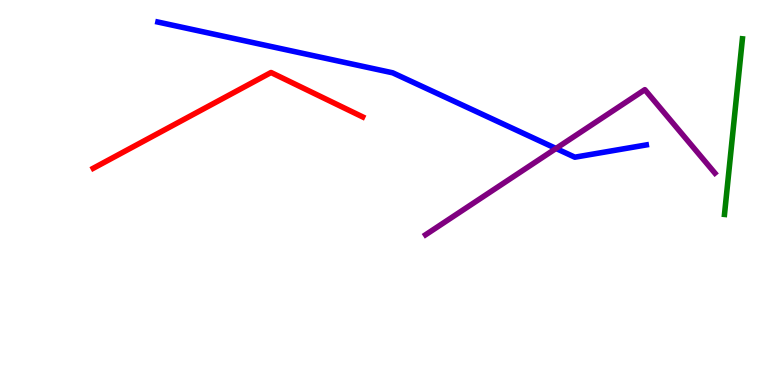[{'lines': ['blue', 'red'], 'intersections': []}, {'lines': ['green', 'red'], 'intersections': []}, {'lines': ['purple', 'red'], 'intersections': []}, {'lines': ['blue', 'green'], 'intersections': []}, {'lines': ['blue', 'purple'], 'intersections': [{'x': 7.17, 'y': 6.14}]}, {'lines': ['green', 'purple'], 'intersections': []}]